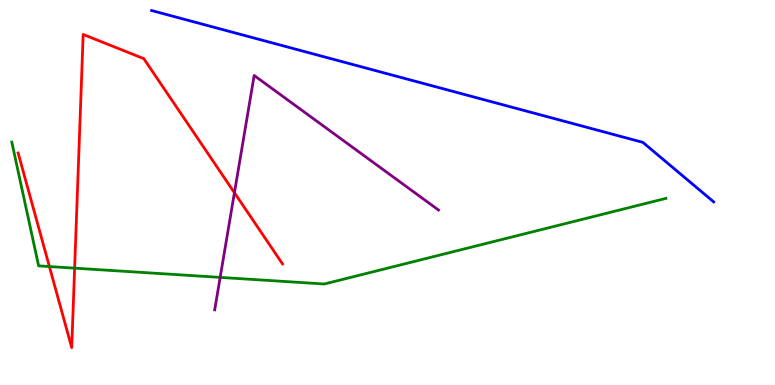[{'lines': ['blue', 'red'], 'intersections': []}, {'lines': ['green', 'red'], 'intersections': [{'x': 0.637, 'y': 3.08}, {'x': 0.963, 'y': 3.04}]}, {'lines': ['purple', 'red'], 'intersections': [{'x': 3.02, 'y': 4.99}]}, {'lines': ['blue', 'green'], 'intersections': []}, {'lines': ['blue', 'purple'], 'intersections': []}, {'lines': ['green', 'purple'], 'intersections': [{'x': 2.84, 'y': 2.8}]}]